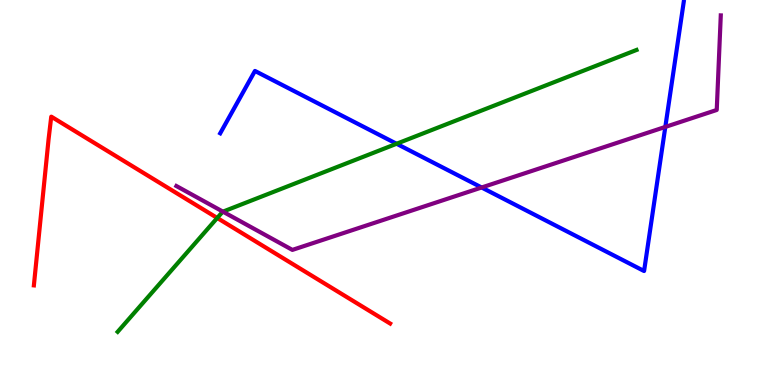[{'lines': ['blue', 'red'], 'intersections': []}, {'lines': ['green', 'red'], 'intersections': [{'x': 2.8, 'y': 4.34}]}, {'lines': ['purple', 'red'], 'intersections': []}, {'lines': ['blue', 'green'], 'intersections': [{'x': 5.12, 'y': 6.27}]}, {'lines': ['blue', 'purple'], 'intersections': [{'x': 6.21, 'y': 5.13}, {'x': 8.58, 'y': 6.7}]}, {'lines': ['green', 'purple'], 'intersections': [{'x': 2.88, 'y': 4.5}]}]